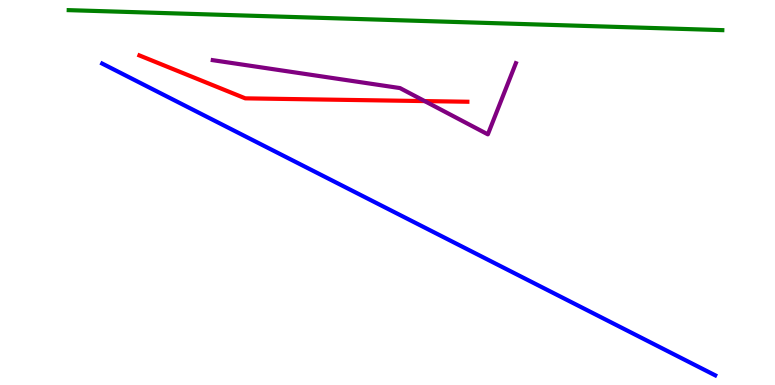[{'lines': ['blue', 'red'], 'intersections': []}, {'lines': ['green', 'red'], 'intersections': []}, {'lines': ['purple', 'red'], 'intersections': [{'x': 5.48, 'y': 7.37}]}, {'lines': ['blue', 'green'], 'intersections': []}, {'lines': ['blue', 'purple'], 'intersections': []}, {'lines': ['green', 'purple'], 'intersections': []}]